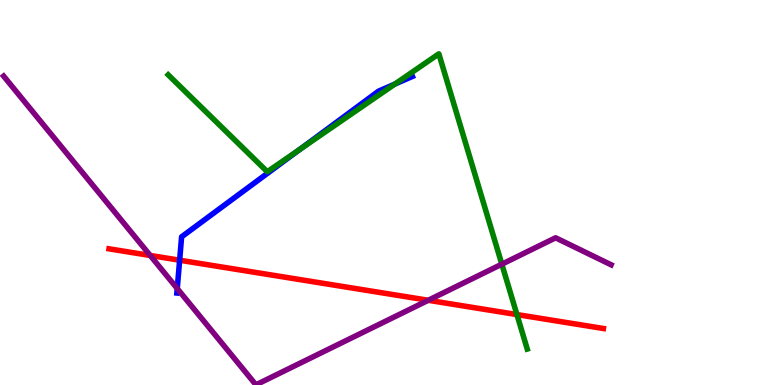[{'lines': ['blue', 'red'], 'intersections': [{'x': 2.32, 'y': 3.24}]}, {'lines': ['green', 'red'], 'intersections': [{'x': 6.67, 'y': 1.83}]}, {'lines': ['purple', 'red'], 'intersections': [{'x': 1.94, 'y': 3.36}, {'x': 5.53, 'y': 2.2}]}, {'lines': ['blue', 'green'], 'intersections': [{'x': 3.87, 'y': 6.12}, {'x': 5.1, 'y': 7.82}]}, {'lines': ['blue', 'purple'], 'intersections': [{'x': 2.29, 'y': 2.5}]}, {'lines': ['green', 'purple'], 'intersections': [{'x': 6.48, 'y': 3.14}]}]